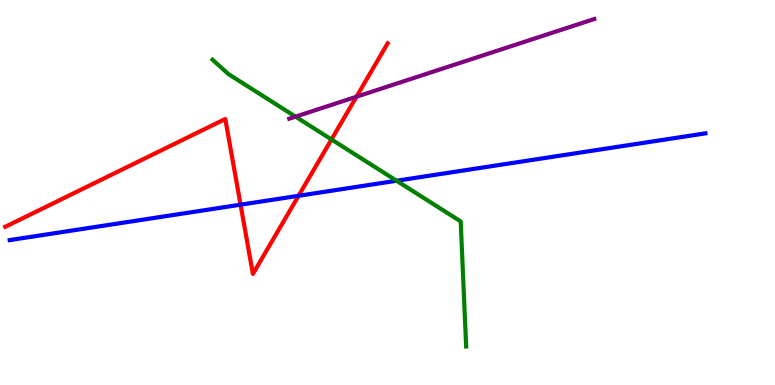[{'lines': ['blue', 'red'], 'intersections': [{'x': 3.1, 'y': 4.68}, {'x': 3.85, 'y': 4.91}]}, {'lines': ['green', 'red'], 'intersections': [{'x': 4.28, 'y': 6.38}]}, {'lines': ['purple', 'red'], 'intersections': [{'x': 4.6, 'y': 7.49}]}, {'lines': ['blue', 'green'], 'intersections': [{'x': 5.12, 'y': 5.31}]}, {'lines': ['blue', 'purple'], 'intersections': []}, {'lines': ['green', 'purple'], 'intersections': [{'x': 3.81, 'y': 6.97}]}]